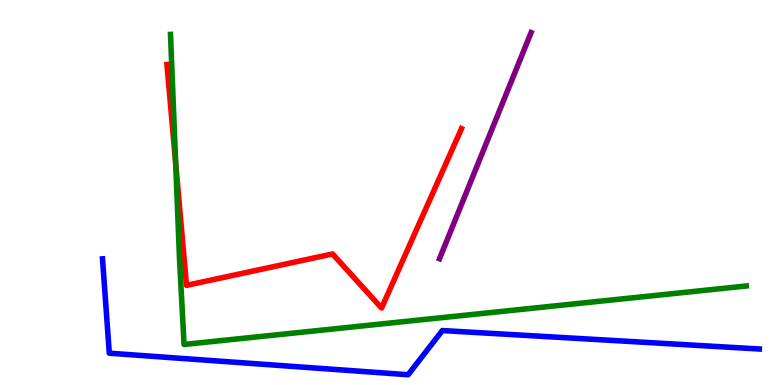[{'lines': ['blue', 'red'], 'intersections': []}, {'lines': ['green', 'red'], 'intersections': [{'x': 2.27, 'y': 5.76}]}, {'lines': ['purple', 'red'], 'intersections': []}, {'lines': ['blue', 'green'], 'intersections': []}, {'lines': ['blue', 'purple'], 'intersections': []}, {'lines': ['green', 'purple'], 'intersections': []}]